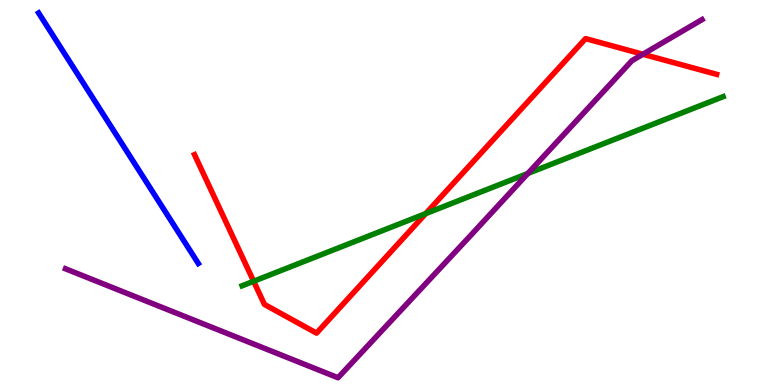[{'lines': ['blue', 'red'], 'intersections': []}, {'lines': ['green', 'red'], 'intersections': [{'x': 3.27, 'y': 2.69}, {'x': 5.49, 'y': 4.45}]}, {'lines': ['purple', 'red'], 'intersections': [{'x': 8.3, 'y': 8.59}]}, {'lines': ['blue', 'green'], 'intersections': []}, {'lines': ['blue', 'purple'], 'intersections': []}, {'lines': ['green', 'purple'], 'intersections': [{'x': 6.81, 'y': 5.5}]}]